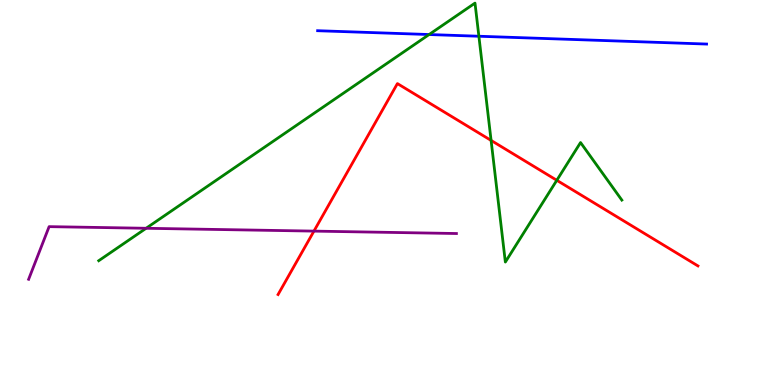[{'lines': ['blue', 'red'], 'intersections': []}, {'lines': ['green', 'red'], 'intersections': [{'x': 6.34, 'y': 6.35}, {'x': 7.18, 'y': 5.32}]}, {'lines': ['purple', 'red'], 'intersections': [{'x': 4.05, 'y': 4.0}]}, {'lines': ['blue', 'green'], 'intersections': [{'x': 5.54, 'y': 9.1}, {'x': 6.18, 'y': 9.06}]}, {'lines': ['blue', 'purple'], 'intersections': []}, {'lines': ['green', 'purple'], 'intersections': [{'x': 1.89, 'y': 4.07}]}]